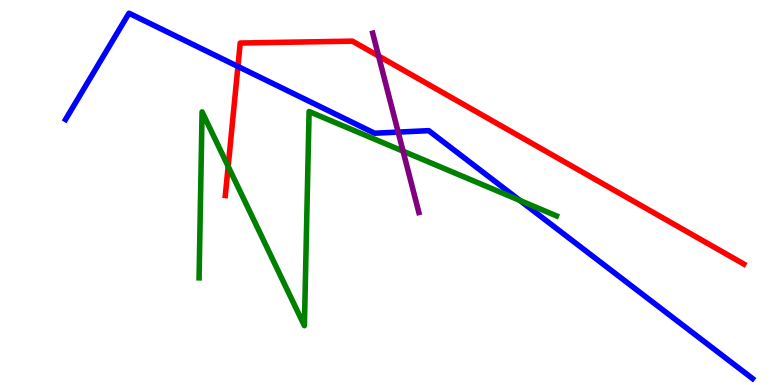[{'lines': ['blue', 'red'], 'intersections': [{'x': 3.07, 'y': 8.27}]}, {'lines': ['green', 'red'], 'intersections': [{'x': 2.94, 'y': 5.68}]}, {'lines': ['purple', 'red'], 'intersections': [{'x': 4.88, 'y': 8.54}]}, {'lines': ['blue', 'green'], 'intersections': [{'x': 6.71, 'y': 4.79}]}, {'lines': ['blue', 'purple'], 'intersections': [{'x': 5.14, 'y': 6.57}]}, {'lines': ['green', 'purple'], 'intersections': [{'x': 5.2, 'y': 6.07}]}]